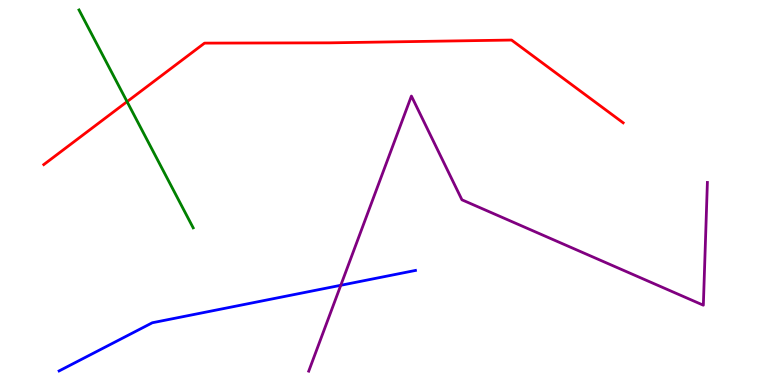[{'lines': ['blue', 'red'], 'intersections': []}, {'lines': ['green', 'red'], 'intersections': [{'x': 1.64, 'y': 7.36}]}, {'lines': ['purple', 'red'], 'intersections': []}, {'lines': ['blue', 'green'], 'intersections': []}, {'lines': ['blue', 'purple'], 'intersections': [{'x': 4.4, 'y': 2.59}]}, {'lines': ['green', 'purple'], 'intersections': []}]